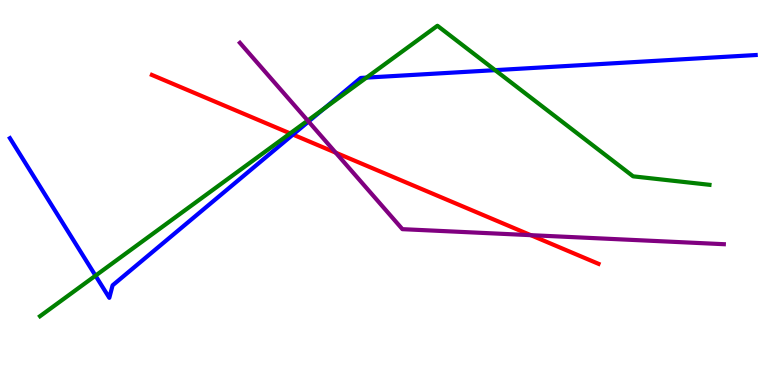[{'lines': ['blue', 'red'], 'intersections': [{'x': 3.78, 'y': 6.5}]}, {'lines': ['green', 'red'], 'intersections': [{'x': 3.74, 'y': 6.53}]}, {'lines': ['purple', 'red'], 'intersections': [{'x': 4.33, 'y': 6.03}, {'x': 6.85, 'y': 3.89}]}, {'lines': ['blue', 'green'], 'intersections': [{'x': 1.23, 'y': 2.84}, {'x': 4.18, 'y': 7.17}, {'x': 4.73, 'y': 7.98}, {'x': 6.39, 'y': 8.18}]}, {'lines': ['blue', 'purple'], 'intersections': [{'x': 3.98, 'y': 6.84}]}, {'lines': ['green', 'purple'], 'intersections': [{'x': 3.97, 'y': 6.87}]}]